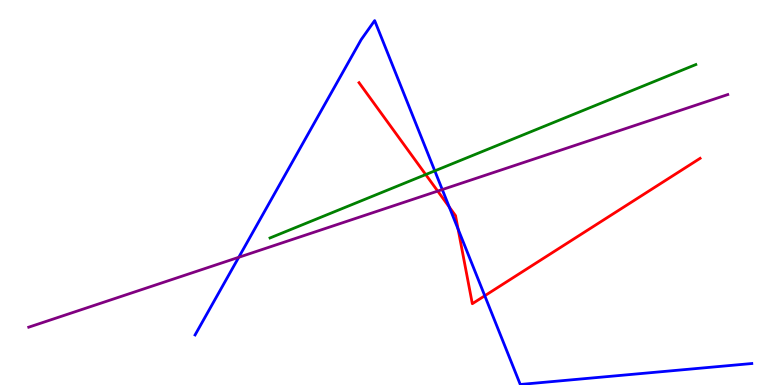[{'lines': ['blue', 'red'], 'intersections': [{'x': 5.8, 'y': 4.62}, {'x': 5.91, 'y': 4.05}, {'x': 6.26, 'y': 2.32}]}, {'lines': ['green', 'red'], 'intersections': [{'x': 5.49, 'y': 5.47}]}, {'lines': ['purple', 'red'], 'intersections': [{'x': 5.65, 'y': 5.04}]}, {'lines': ['blue', 'green'], 'intersections': [{'x': 5.61, 'y': 5.56}]}, {'lines': ['blue', 'purple'], 'intersections': [{'x': 3.08, 'y': 3.32}, {'x': 5.71, 'y': 5.08}]}, {'lines': ['green', 'purple'], 'intersections': []}]